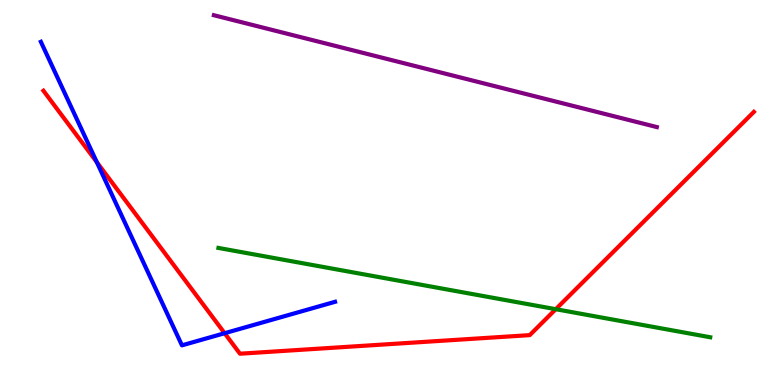[{'lines': ['blue', 'red'], 'intersections': [{'x': 1.25, 'y': 5.79}, {'x': 2.9, 'y': 1.35}]}, {'lines': ['green', 'red'], 'intersections': [{'x': 7.17, 'y': 1.97}]}, {'lines': ['purple', 'red'], 'intersections': []}, {'lines': ['blue', 'green'], 'intersections': []}, {'lines': ['blue', 'purple'], 'intersections': []}, {'lines': ['green', 'purple'], 'intersections': []}]